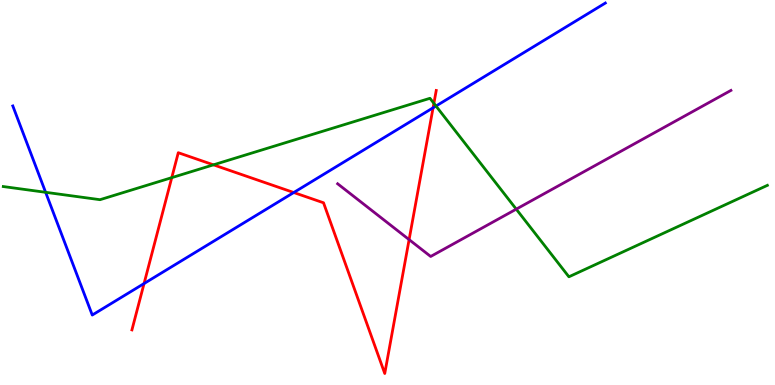[{'lines': ['blue', 'red'], 'intersections': [{'x': 1.86, 'y': 2.64}, {'x': 3.79, 'y': 5.0}, {'x': 5.59, 'y': 7.2}]}, {'lines': ['green', 'red'], 'intersections': [{'x': 2.22, 'y': 5.39}, {'x': 2.75, 'y': 5.72}, {'x': 5.6, 'y': 7.32}]}, {'lines': ['purple', 'red'], 'intersections': [{'x': 5.28, 'y': 3.78}]}, {'lines': ['blue', 'green'], 'intersections': [{'x': 0.589, 'y': 5.01}, {'x': 5.63, 'y': 7.25}]}, {'lines': ['blue', 'purple'], 'intersections': []}, {'lines': ['green', 'purple'], 'intersections': [{'x': 6.66, 'y': 4.57}]}]